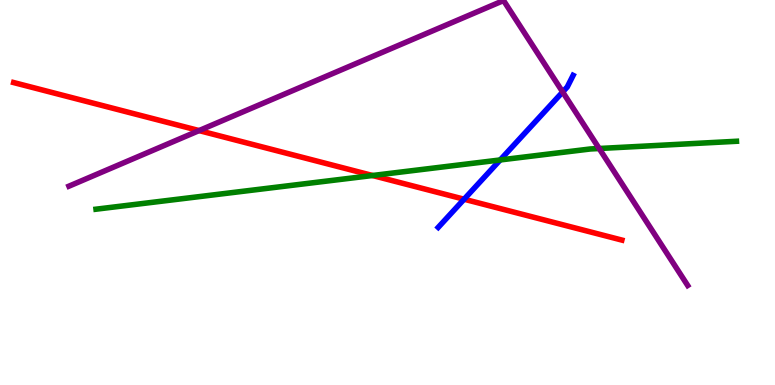[{'lines': ['blue', 'red'], 'intersections': [{'x': 5.99, 'y': 4.83}]}, {'lines': ['green', 'red'], 'intersections': [{'x': 4.81, 'y': 5.44}]}, {'lines': ['purple', 'red'], 'intersections': [{'x': 2.57, 'y': 6.61}]}, {'lines': ['blue', 'green'], 'intersections': [{'x': 6.45, 'y': 5.85}]}, {'lines': ['blue', 'purple'], 'intersections': [{'x': 7.26, 'y': 7.61}]}, {'lines': ['green', 'purple'], 'intersections': [{'x': 7.73, 'y': 6.14}]}]